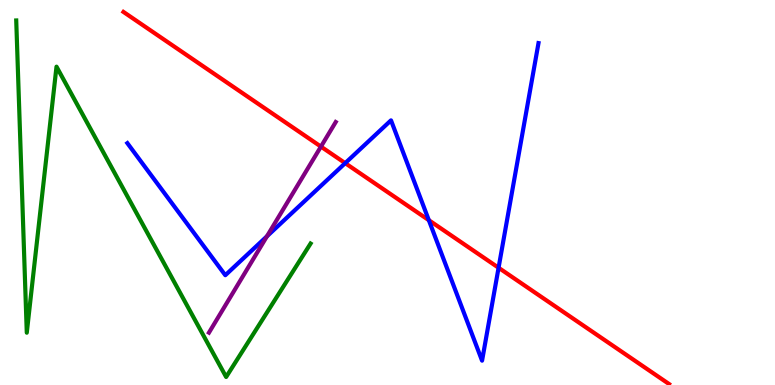[{'lines': ['blue', 'red'], 'intersections': [{'x': 4.45, 'y': 5.76}, {'x': 5.53, 'y': 4.28}, {'x': 6.43, 'y': 3.05}]}, {'lines': ['green', 'red'], 'intersections': []}, {'lines': ['purple', 'red'], 'intersections': [{'x': 4.14, 'y': 6.19}]}, {'lines': ['blue', 'green'], 'intersections': []}, {'lines': ['blue', 'purple'], 'intersections': [{'x': 3.44, 'y': 3.86}]}, {'lines': ['green', 'purple'], 'intersections': []}]